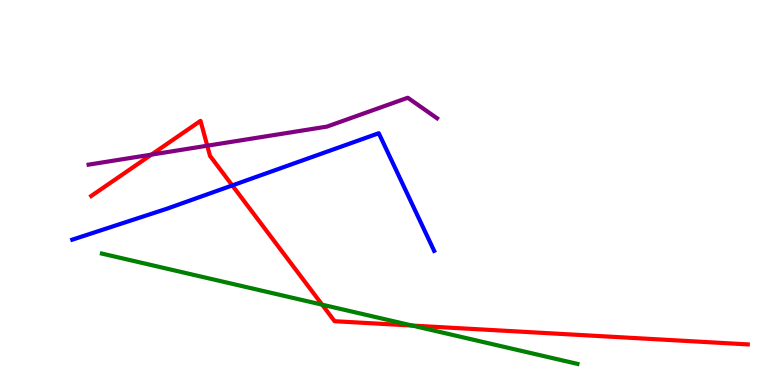[{'lines': ['blue', 'red'], 'intersections': [{'x': 3.0, 'y': 5.18}]}, {'lines': ['green', 'red'], 'intersections': [{'x': 4.16, 'y': 2.09}, {'x': 5.32, 'y': 1.54}]}, {'lines': ['purple', 'red'], 'intersections': [{'x': 1.95, 'y': 5.98}, {'x': 2.67, 'y': 6.22}]}, {'lines': ['blue', 'green'], 'intersections': []}, {'lines': ['blue', 'purple'], 'intersections': []}, {'lines': ['green', 'purple'], 'intersections': []}]